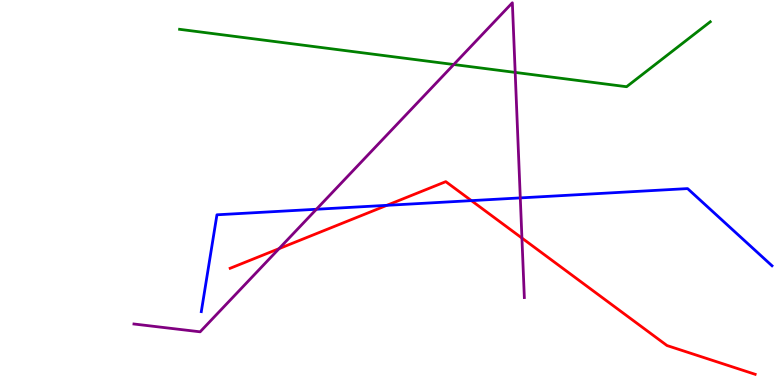[{'lines': ['blue', 'red'], 'intersections': [{'x': 4.99, 'y': 4.67}, {'x': 6.08, 'y': 4.79}]}, {'lines': ['green', 'red'], 'intersections': []}, {'lines': ['purple', 'red'], 'intersections': [{'x': 3.6, 'y': 3.54}, {'x': 6.73, 'y': 3.82}]}, {'lines': ['blue', 'green'], 'intersections': []}, {'lines': ['blue', 'purple'], 'intersections': [{'x': 4.08, 'y': 4.56}, {'x': 6.71, 'y': 4.86}]}, {'lines': ['green', 'purple'], 'intersections': [{'x': 5.85, 'y': 8.32}, {'x': 6.65, 'y': 8.12}]}]